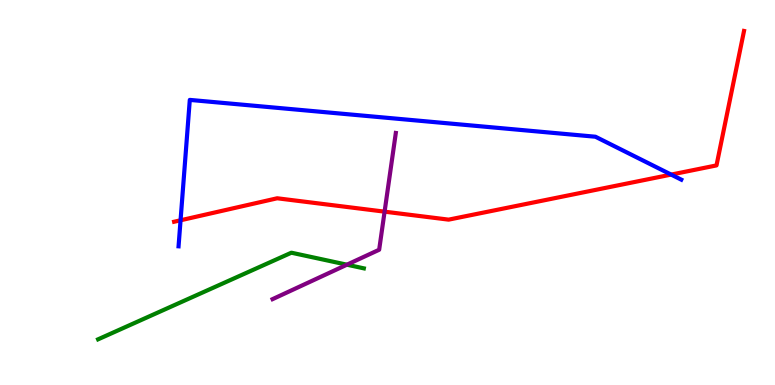[{'lines': ['blue', 'red'], 'intersections': [{'x': 2.33, 'y': 4.28}, {'x': 8.66, 'y': 5.47}]}, {'lines': ['green', 'red'], 'intersections': []}, {'lines': ['purple', 'red'], 'intersections': [{'x': 4.96, 'y': 4.5}]}, {'lines': ['blue', 'green'], 'intersections': []}, {'lines': ['blue', 'purple'], 'intersections': []}, {'lines': ['green', 'purple'], 'intersections': [{'x': 4.48, 'y': 3.12}]}]